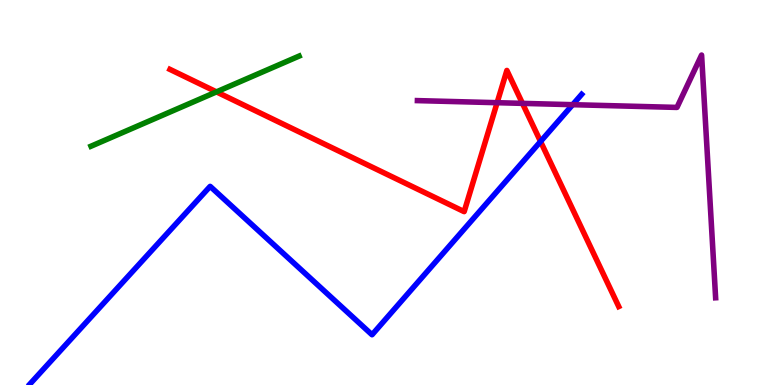[{'lines': ['blue', 'red'], 'intersections': [{'x': 6.97, 'y': 6.32}]}, {'lines': ['green', 'red'], 'intersections': [{'x': 2.79, 'y': 7.61}]}, {'lines': ['purple', 'red'], 'intersections': [{'x': 6.41, 'y': 7.33}, {'x': 6.74, 'y': 7.32}]}, {'lines': ['blue', 'green'], 'intersections': []}, {'lines': ['blue', 'purple'], 'intersections': [{'x': 7.39, 'y': 7.28}]}, {'lines': ['green', 'purple'], 'intersections': []}]